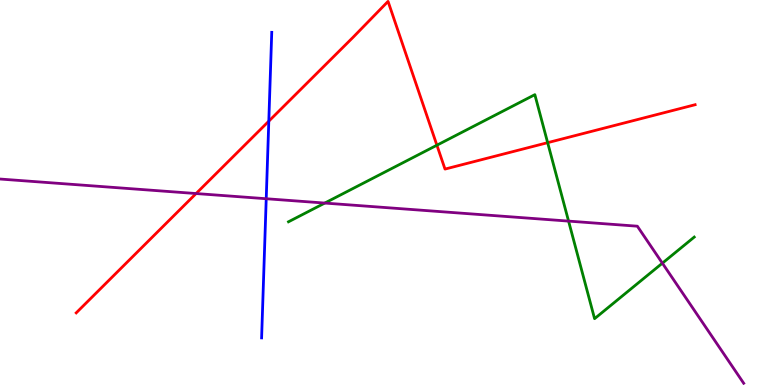[{'lines': ['blue', 'red'], 'intersections': [{'x': 3.47, 'y': 6.85}]}, {'lines': ['green', 'red'], 'intersections': [{'x': 5.64, 'y': 6.23}, {'x': 7.07, 'y': 6.29}]}, {'lines': ['purple', 'red'], 'intersections': [{'x': 2.53, 'y': 4.97}]}, {'lines': ['blue', 'green'], 'intersections': []}, {'lines': ['blue', 'purple'], 'intersections': [{'x': 3.44, 'y': 4.84}]}, {'lines': ['green', 'purple'], 'intersections': [{'x': 4.19, 'y': 4.73}, {'x': 7.34, 'y': 4.26}, {'x': 8.55, 'y': 3.16}]}]